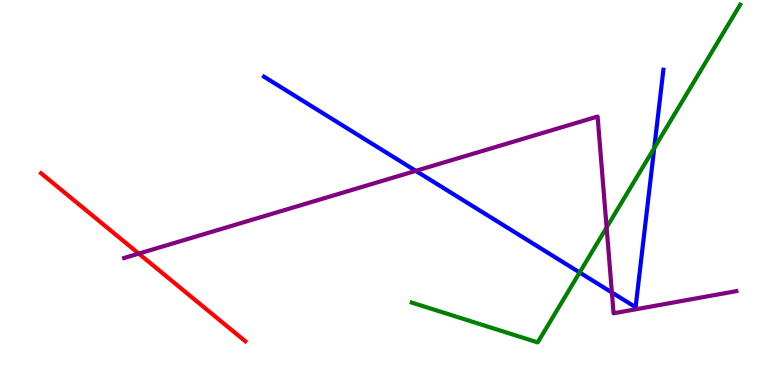[{'lines': ['blue', 'red'], 'intersections': []}, {'lines': ['green', 'red'], 'intersections': []}, {'lines': ['purple', 'red'], 'intersections': [{'x': 1.79, 'y': 3.41}]}, {'lines': ['blue', 'green'], 'intersections': [{'x': 7.48, 'y': 2.92}, {'x': 8.44, 'y': 6.15}]}, {'lines': ['blue', 'purple'], 'intersections': [{'x': 5.37, 'y': 5.56}, {'x': 7.9, 'y': 2.4}]}, {'lines': ['green', 'purple'], 'intersections': [{'x': 7.83, 'y': 4.09}]}]